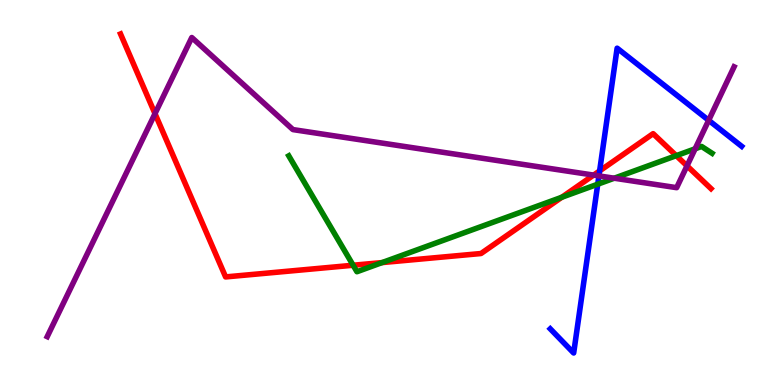[{'lines': ['blue', 'red'], 'intersections': [{'x': 7.74, 'y': 5.56}]}, {'lines': ['green', 'red'], 'intersections': [{'x': 4.56, 'y': 3.11}, {'x': 4.93, 'y': 3.18}, {'x': 7.25, 'y': 4.88}, {'x': 8.73, 'y': 5.96}]}, {'lines': ['purple', 'red'], 'intersections': [{'x': 2.0, 'y': 7.05}, {'x': 7.66, 'y': 5.45}, {'x': 8.86, 'y': 5.69}]}, {'lines': ['blue', 'green'], 'intersections': [{'x': 7.71, 'y': 5.22}]}, {'lines': ['blue', 'purple'], 'intersections': [{'x': 7.73, 'y': 5.43}, {'x': 9.14, 'y': 6.88}]}, {'lines': ['green', 'purple'], 'intersections': [{'x': 7.93, 'y': 5.37}, {'x': 8.97, 'y': 6.14}]}]